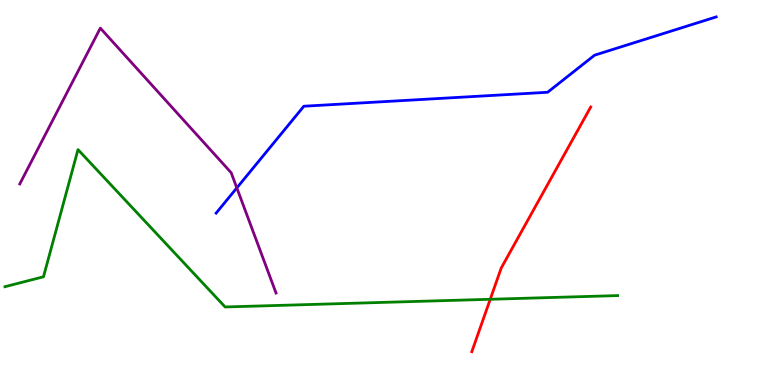[{'lines': ['blue', 'red'], 'intersections': []}, {'lines': ['green', 'red'], 'intersections': [{'x': 6.33, 'y': 2.23}]}, {'lines': ['purple', 'red'], 'intersections': []}, {'lines': ['blue', 'green'], 'intersections': []}, {'lines': ['blue', 'purple'], 'intersections': [{'x': 3.06, 'y': 5.12}]}, {'lines': ['green', 'purple'], 'intersections': []}]